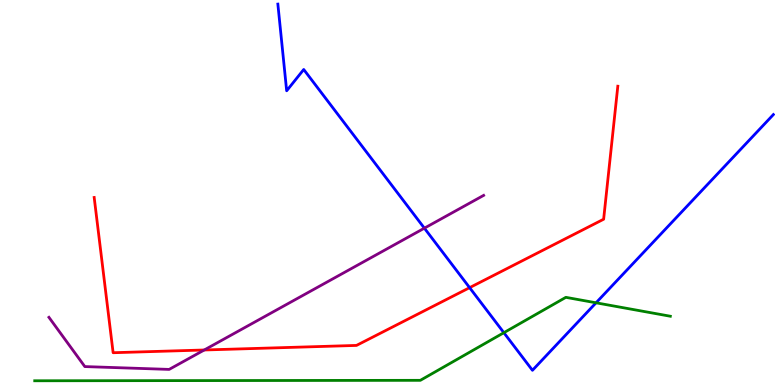[{'lines': ['blue', 'red'], 'intersections': [{'x': 6.06, 'y': 2.53}]}, {'lines': ['green', 'red'], 'intersections': []}, {'lines': ['purple', 'red'], 'intersections': [{'x': 2.64, 'y': 0.909}]}, {'lines': ['blue', 'green'], 'intersections': [{'x': 6.5, 'y': 1.36}, {'x': 7.69, 'y': 2.14}]}, {'lines': ['blue', 'purple'], 'intersections': [{'x': 5.48, 'y': 4.07}]}, {'lines': ['green', 'purple'], 'intersections': []}]